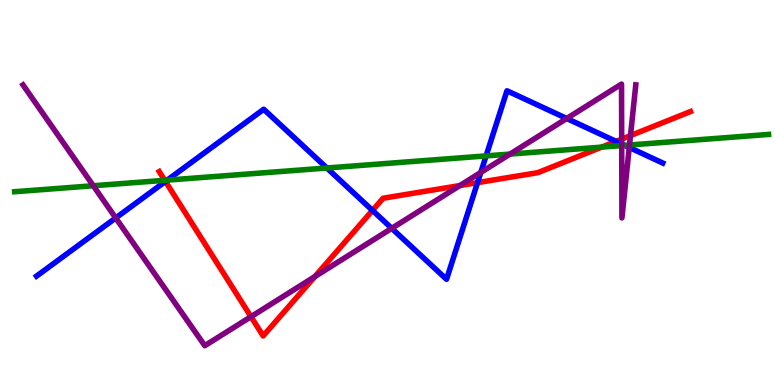[{'lines': ['blue', 'red'], 'intersections': [{'x': 2.13, 'y': 5.29}, {'x': 4.81, 'y': 4.53}, {'x': 6.16, 'y': 5.26}, {'x': 7.95, 'y': 6.33}]}, {'lines': ['green', 'red'], 'intersections': [{'x': 2.13, 'y': 5.32}, {'x': 7.76, 'y': 6.18}]}, {'lines': ['purple', 'red'], 'intersections': [{'x': 3.24, 'y': 1.77}, {'x': 4.06, 'y': 2.81}, {'x': 5.93, 'y': 5.18}, {'x': 8.02, 'y': 6.39}, {'x': 8.14, 'y': 6.48}]}, {'lines': ['blue', 'green'], 'intersections': [{'x': 2.16, 'y': 5.32}, {'x': 4.22, 'y': 5.64}, {'x': 6.27, 'y': 5.95}, {'x': 8.06, 'y': 6.22}]}, {'lines': ['blue', 'purple'], 'intersections': [{'x': 1.49, 'y': 4.34}, {'x': 5.05, 'y': 4.07}, {'x': 6.2, 'y': 5.52}, {'x': 7.31, 'y': 6.92}, {'x': 8.02, 'y': 6.26}, {'x': 8.12, 'y': 6.17}]}, {'lines': ['green', 'purple'], 'intersections': [{'x': 1.2, 'y': 5.18}, {'x': 6.58, 'y': 6.0}, {'x': 8.02, 'y': 6.22}, {'x': 8.12, 'y': 6.23}]}]